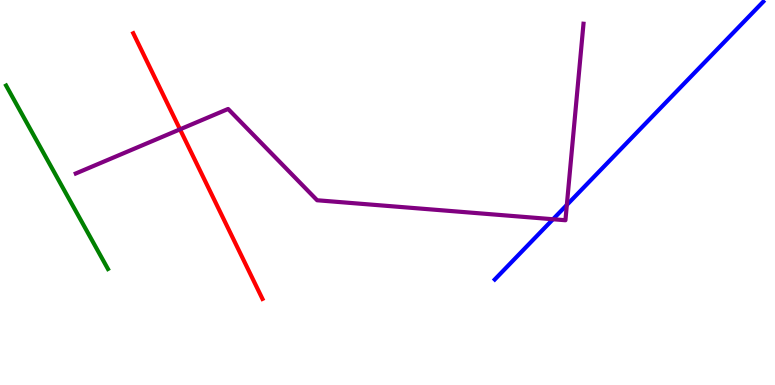[{'lines': ['blue', 'red'], 'intersections': []}, {'lines': ['green', 'red'], 'intersections': []}, {'lines': ['purple', 'red'], 'intersections': [{'x': 2.32, 'y': 6.64}]}, {'lines': ['blue', 'green'], 'intersections': []}, {'lines': ['blue', 'purple'], 'intersections': [{'x': 7.14, 'y': 4.31}, {'x': 7.31, 'y': 4.68}]}, {'lines': ['green', 'purple'], 'intersections': []}]